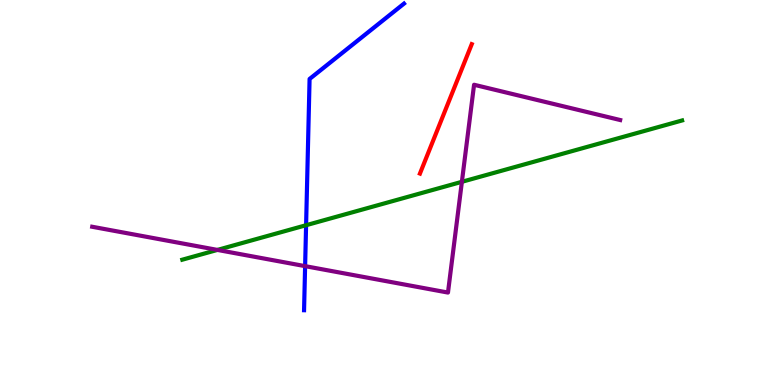[{'lines': ['blue', 'red'], 'intersections': []}, {'lines': ['green', 'red'], 'intersections': []}, {'lines': ['purple', 'red'], 'intersections': []}, {'lines': ['blue', 'green'], 'intersections': [{'x': 3.95, 'y': 4.15}]}, {'lines': ['blue', 'purple'], 'intersections': [{'x': 3.94, 'y': 3.09}]}, {'lines': ['green', 'purple'], 'intersections': [{'x': 2.81, 'y': 3.51}, {'x': 5.96, 'y': 5.28}]}]